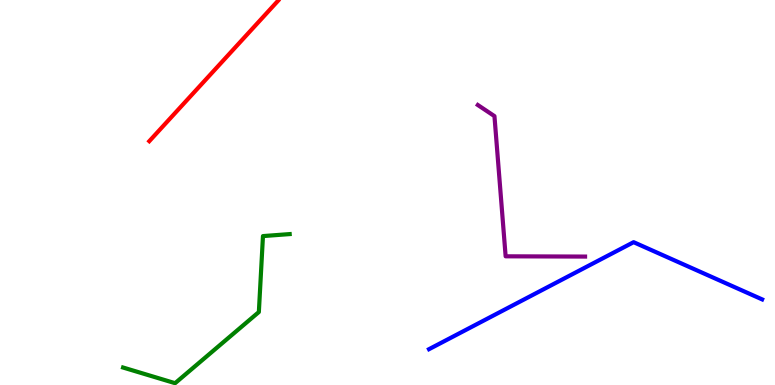[{'lines': ['blue', 'red'], 'intersections': []}, {'lines': ['green', 'red'], 'intersections': []}, {'lines': ['purple', 'red'], 'intersections': []}, {'lines': ['blue', 'green'], 'intersections': []}, {'lines': ['blue', 'purple'], 'intersections': []}, {'lines': ['green', 'purple'], 'intersections': []}]